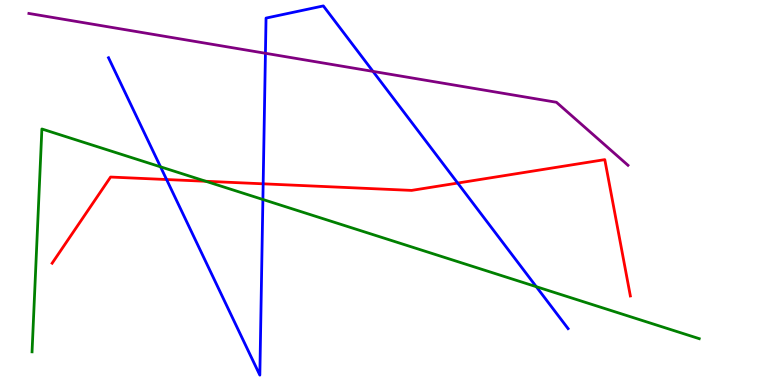[{'lines': ['blue', 'red'], 'intersections': [{'x': 2.15, 'y': 5.34}, {'x': 3.4, 'y': 5.23}, {'x': 5.91, 'y': 5.25}]}, {'lines': ['green', 'red'], 'intersections': [{'x': 2.66, 'y': 5.29}]}, {'lines': ['purple', 'red'], 'intersections': []}, {'lines': ['blue', 'green'], 'intersections': [{'x': 2.07, 'y': 5.67}, {'x': 3.39, 'y': 4.82}, {'x': 6.92, 'y': 2.55}]}, {'lines': ['blue', 'purple'], 'intersections': [{'x': 3.42, 'y': 8.62}, {'x': 4.81, 'y': 8.15}]}, {'lines': ['green', 'purple'], 'intersections': []}]